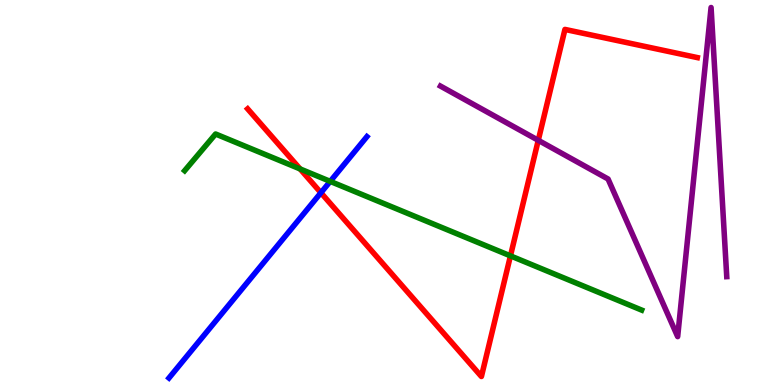[{'lines': ['blue', 'red'], 'intersections': [{'x': 4.14, 'y': 4.99}]}, {'lines': ['green', 'red'], 'intersections': [{'x': 3.87, 'y': 5.61}, {'x': 6.59, 'y': 3.35}]}, {'lines': ['purple', 'red'], 'intersections': [{'x': 6.95, 'y': 6.36}]}, {'lines': ['blue', 'green'], 'intersections': [{'x': 4.26, 'y': 5.29}]}, {'lines': ['blue', 'purple'], 'intersections': []}, {'lines': ['green', 'purple'], 'intersections': []}]